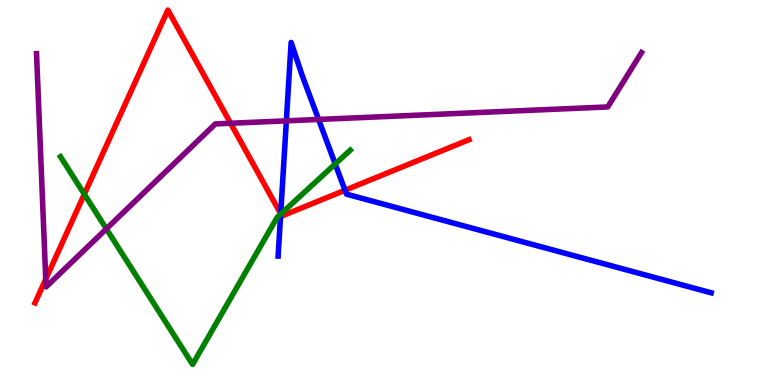[{'lines': ['blue', 'red'], 'intersections': [{'x': 3.62, 'y': 4.45}, {'x': 4.45, 'y': 5.06}]}, {'lines': ['green', 'red'], 'intersections': [{'x': 1.09, 'y': 4.96}, {'x': 3.62, 'y': 4.44}]}, {'lines': ['purple', 'red'], 'intersections': [{'x': 0.59, 'y': 2.75}, {'x': 2.98, 'y': 6.8}]}, {'lines': ['blue', 'green'], 'intersections': [{'x': 3.62, 'y': 4.44}, {'x': 4.33, 'y': 5.74}]}, {'lines': ['blue', 'purple'], 'intersections': [{'x': 3.69, 'y': 6.86}, {'x': 4.11, 'y': 6.9}]}, {'lines': ['green', 'purple'], 'intersections': [{'x': 1.37, 'y': 4.06}]}]